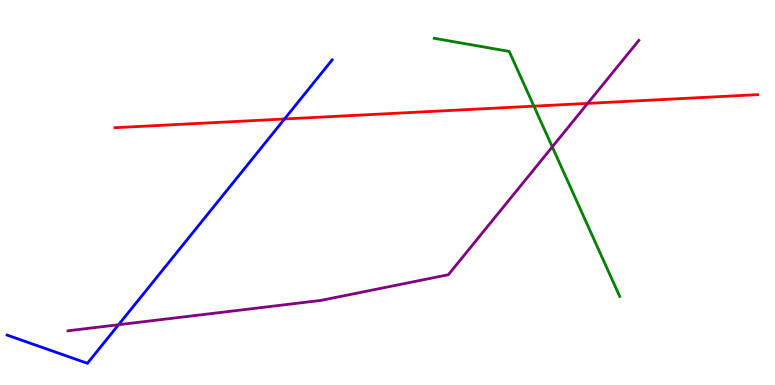[{'lines': ['blue', 'red'], 'intersections': [{'x': 3.67, 'y': 6.91}]}, {'lines': ['green', 'red'], 'intersections': [{'x': 6.89, 'y': 7.24}]}, {'lines': ['purple', 'red'], 'intersections': [{'x': 7.58, 'y': 7.31}]}, {'lines': ['blue', 'green'], 'intersections': []}, {'lines': ['blue', 'purple'], 'intersections': [{'x': 1.53, 'y': 1.57}]}, {'lines': ['green', 'purple'], 'intersections': [{'x': 7.13, 'y': 6.18}]}]